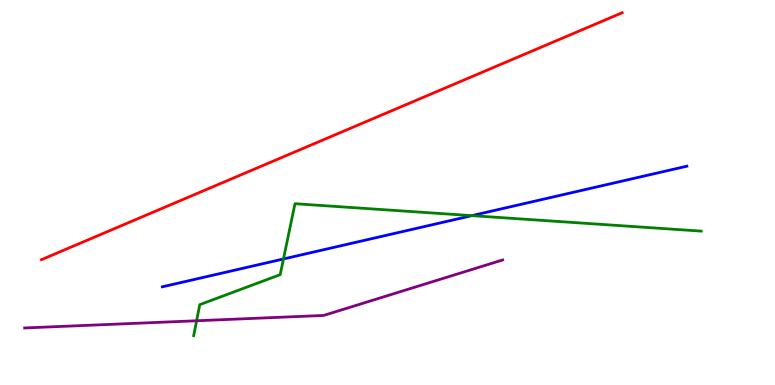[{'lines': ['blue', 'red'], 'intersections': []}, {'lines': ['green', 'red'], 'intersections': []}, {'lines': ['purple', 'red'], 'intersections': []}, {'lines': ['blue', 'green'], 'intersections': [{'x': 3.66, 'y': 3.27}, {'x': 6.09, 'y': 4.4}]}, {'lines': ['blue', 'purple'], 'intersections': []}, {'lines': ['green', 'purple'], 'intersections': [{'x': 2.54, 'y': 1.67}]}]